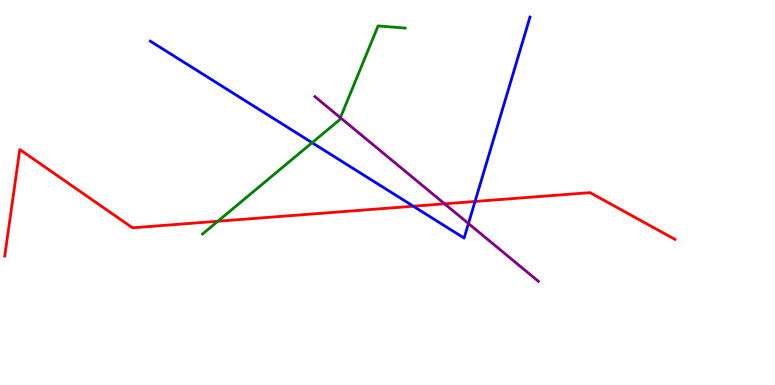[{'lines': ['blue', 'red'], 'intersections': [{'x': 5.33, 'y': 4.64}, {'x': 6.13, 'y': 4.77}]}, {'lines': ['green', 'red'], 'intersections': [{'x': 2.81, 'y': 4.25}]}, {'lines': ['purple', 'red'], 'intersections': [{'x': 5.74, 'y': 4.71}]}, {'lines': ['blue', 'green'], 'intersections': [{'x': 4.03, 'y': 6.29}]}, {'lines': ['blue', 'purple'], 'intersections': [{'x': 6.04, 'y': 4.19}]}, {'lines': ['green', 'purple'], 'intersections': [{'x': 4.39, 'y': 6.94}]}]